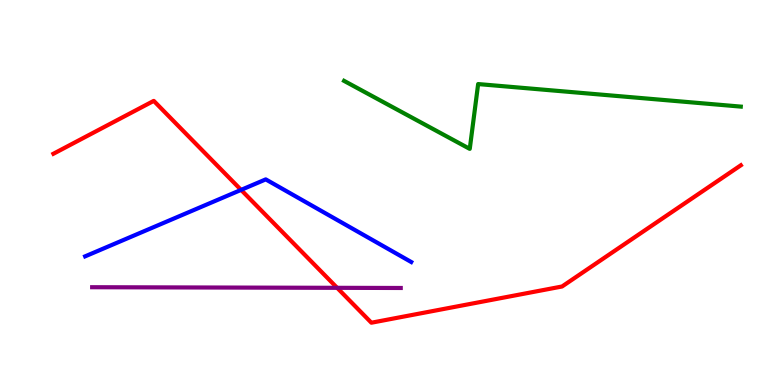[{'lines': ['blue', 'red'], 'intersections': [{'x': 3.11, 'y': 5.07}]}, {'lines': ['green', 'red'], 'intersections': []}, {'lines': ['purple', 'red'], 'intersections': [{'x': 4.35, 'y': 2.52}]}, {'lines': ['blue', 'green'], 'intersections': []}, {'lines': ['blue', 'purple'], 'intersections': []}, {'lines': ['green', 'purple'], 'intersections': []}]